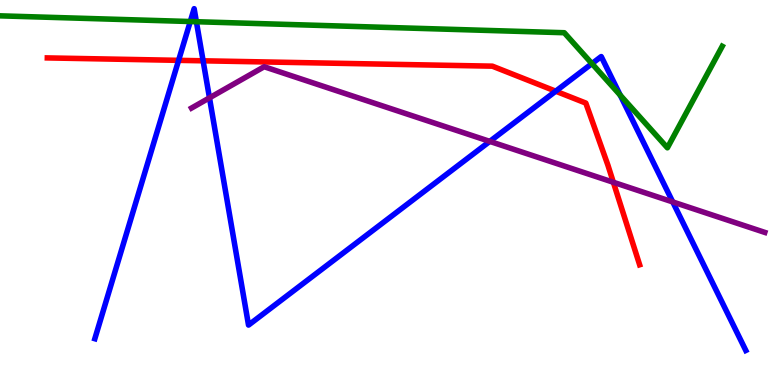[{'lines': ['blue', 'red'], 'intersections': [{'x': 2.3, 'y': 8.43}, {'x': 2.62, 'y': 8.42}, {'x': 7.17, 'y': 7.63}]}, {'lines': ['green', 'red'], 'intersections': []}, {'lines': ['purple', 'red'], 'intersections': [{'x': 7.91, 'y': 5.27}]}, {'lines': ['blue', 'green'], 'intersections': [{'x': 2.46, 'y': 9.44}, {'x': 2.53, 'y': 9.44}, {'x': 7.64, 'y': 8.35}, {'x': 8.0, 'y': 7.53}]}, {'lines': ['blue', 'purple'], 'intersections': [{'x': 2.7, 'y': 7.46}, {'x': 6.32, 'y': 6.33}, {'x': 8.68, 'y': 4.75}]}, {'lines': ['green', 'purple'], 'intersections': []}]